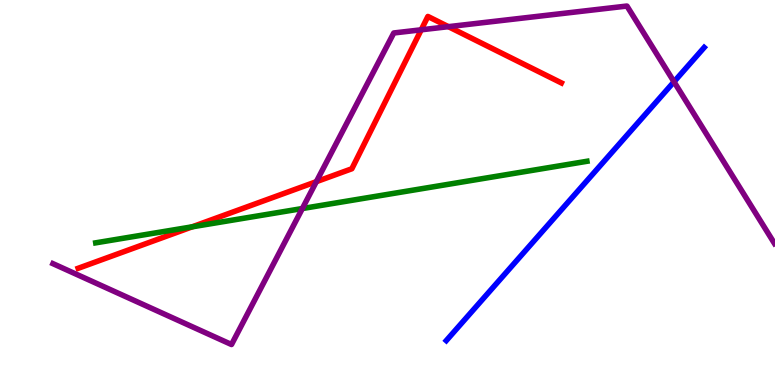[{'lines': ['blue', 'red'], 'intersections': []}, {'lines': ['green', 'red'], 'intersections': [{'x': 2.48, 'y': 4.11}]}, {'lines': ['purple', 'red'], 'intersections': [{'x': 4.08, 'y': 5.28}, {'x': 5.44, 'y': 9.23}, {'x': 5.79, 'y': 9.31}]}, {'lines': ['blue', 'green'], 'intersections': []}, {'lines': ['blue', 'purple'], 'intersections': [{'x': 8.7, 'y': 7.88}]}, {'lines': ['green', 'purple'], 'intersections': [{'x': 3.9, 'y': 4.58}]}]